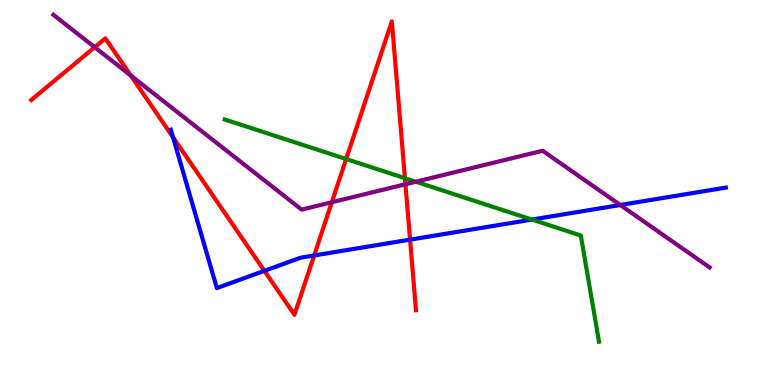[{'lines': ['blue', 'red'], 'intersections': [{'x': 2.23, 'y': 6.43}, {'x': 3.41, 'y': 2.97}, {'x': 4.05, 'y': 3.36}, {'x': 5.29, 'y': 3.78}]}, {'lines': ['green', 'red'], 'intersections': [{'x': 4.47, 'y': 5.87}, {'x': 5.23, 'y': 5.37}]}, {'lines': ['purple', 'red'], 'intersections': [{'x': 1.22, 'y': 8.77}, {'x': 1.69, 'y': 8.04}, {'x': 4.28, 'y': 4.75}, {'x': 5.23, 'y': 5.21}]}, {'lines': ['blue', 'green'], 'intersections': [{'x': 6.86, 'y': 4.3}]}, {'lines': ['blue', 'purple'], 'intersections': [{'x': 8.0, 'y': 4.68}]}, {'lines': ['green', 'purple'], 'intersections': [{'x': 5.37, 'y': 5.28}]}]